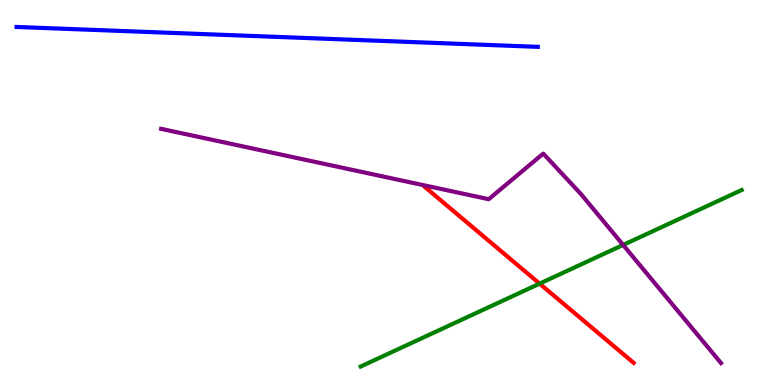[{'lines': ['blue', 'red'], 'intersections': []}, {'lines': ['green', 'red'], 'intersections': [{'x': 6.96, 'y': 2.63}]}, {'lines': ['purple', 'red'], 'intersections': []}, {'lines': ['blue', 'green'], 'intersections': []}, {'lines': ['blue', 'purple'], 'intersections': []}, {'lines': ['green', 'purple'], 'intersections': [{'x': 8.04, 'y': 3.64}]}]